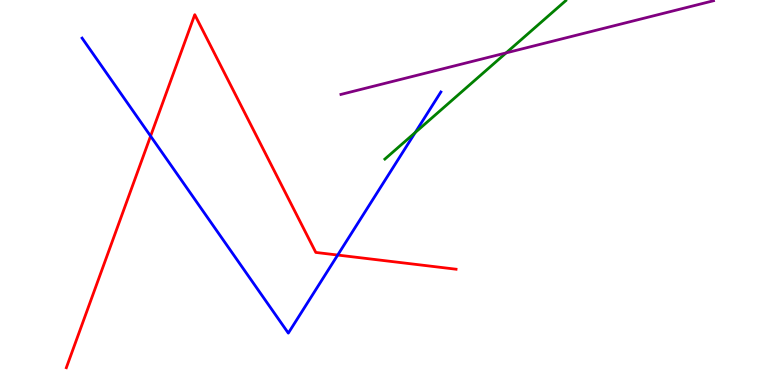[{'lines': ['blue', 'red'], 'intersections': [{'x': 1.94, 'y': 6.46}, {'x': 4.36, 'y': 3.38}]}, {'lines': ['green', 'red'], 'intersections': []}, {'lines': ['purple', 'red'], 'intersections': []}, {'lines': ['blue', 'green'], 'intersections': [{'x': 5.36, 'y': 6.56}]}, {'lines': ['blue', 'purple'], 'intersections': []}, {'lines': ['green', 'purple'], 'intersections': [{'x': 6.53, 'y': 8.63}]}]